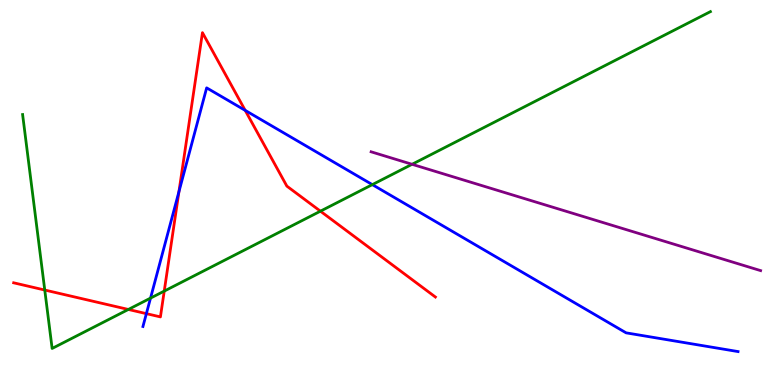[{'lines': ['blue', 'red'], 'intersections': [{'x': 1.89, 'y': 1.85}, {'x': 2.31, 'y': 5.02}, {'x': 3.16, 'y': 7.13}]}, {'lines': ['green', 'red'], 'intersections': [{'x': 0.578, 'y': 2.47}, {'x': 1.66, 'y': 1.96}, {'x': 2.12, 'y': 2.44}, {'x': 4.13, 'y': 4.51}]}, {'lines': ['purple', 'red'], 'intersections': []}, {'lines': ['blue', 'green'], 'intersections': [{'x': 1.94, 'y': 2.26}, {'x': 4.8, 'y': 5.2}]}, {'lines': ['blue', 'purple'], 'intersections': []}, {'lines': ['green', 'purple'], 'intersections': [{'x': 5.32, 'y': 5.73}]}]